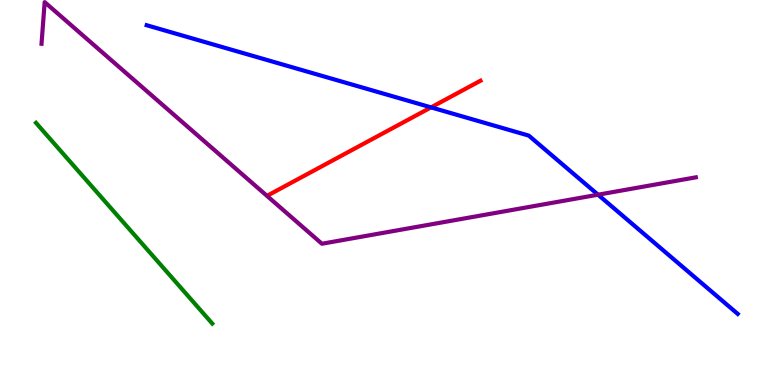[{'lines': ['blue', 'red'], 'intersections': [{'x': 5.56, 'y': 7.21}]}, {'lines': ['green', 'red'], 'intersections': []}, {'lines': ['purple', 'red'], 'intersections': []}, {'lines': ['blue', 'green'], 'intersections': []}, {'lines': ['blue', 'purple'], 'intersections': [{'x': 7.72, 'y': 4.94}]}, {'lines': ['green', 'purple'], 'intersections': []}]